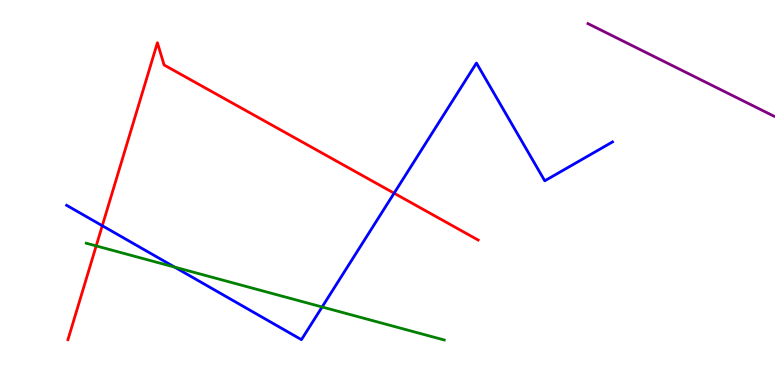[{'lines': ['blue', 'red'], 'intersections': [{'x': 1.32, 'y': 4.14}, {'x': 5.09, 'y': 4.98}]}, {'lines': ['green', 'red'], 'intersections': [{'x': 1.24, 'y': 3.61}]}, {'lines': ['purple', 'red'], 'intersections': []}, {'lines': ['blue', 'green'], 'intersections': [{'x': 2.25, 'y': 3.06}, {'x': 4.16, 'y': 2.03}]}, {'lines': ['blue', 'purple'], 'intersections': []}, {'lines': ['green', 'purple'], 'intersections': []}]